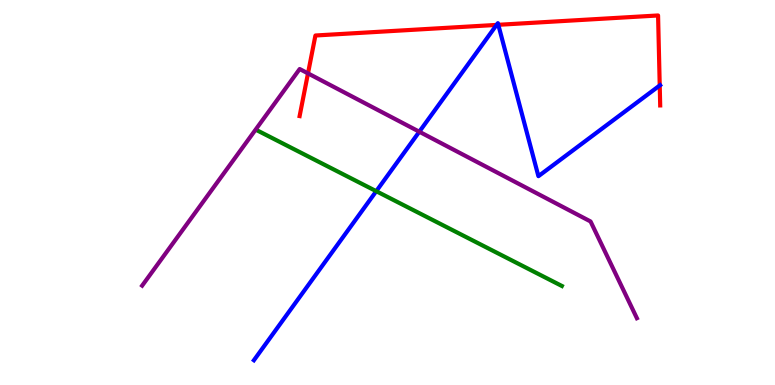[{'lines': ['blue', 'red'], 'intersections': [{'x': 6.41, 'y': 9.35}, {'x': 6.43, 'y': 9.36}, {'x': 8.51, 'y': 7.78}]}, {'lines': ['green', 'red'], 'intersections': []}, {'lines': ['purple', 'red'], 'intersections': [{'x': 3.97, 'y': 8.09}]}, {'lines': ['blue', 'green'], 'intersections': [{'x': 4.85, 'y': 5.03}]}, {'lines': ['blue', 'purple'], 'intersections': [{'x': 5.41, 'y': 6.58}]}, {'lines': ['green', 'purple'], 'intersections': []}]